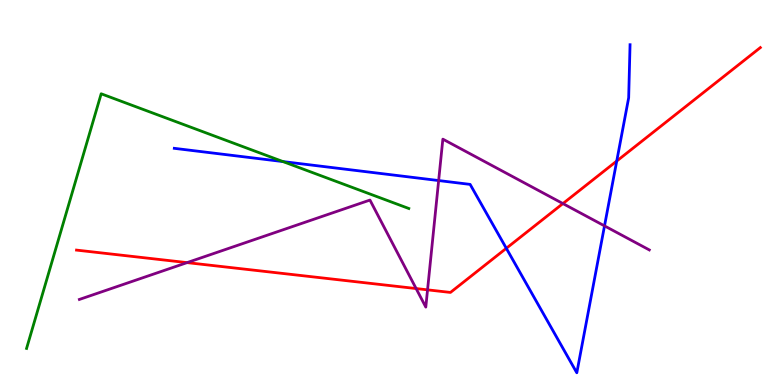[{'lines': ['blue', 'red'], 'intersections': [{'x': 6.53, 'y': 3.55}, {'x': 7.96, 'y': 5.82}]}, {'lines': ['green', 'red'], 'intersections': []}, {'lines': ['purple', 'red'], 'intersections': [{'x': 2.41, 'y': 3.18}, {'x': 5.37, 'y': 2.51}, {'x': 5.52, 'y': 2.47}, {'x': 7.26, 'y': 4.71}]}, {'lines': ['blue', 'green'], 'intersections': [{'x': 3.65, 'y': 5.8}]}, {'lines': ['blue', 'purple'], 'intersections': [{'x': 5.66, 'y': 5.31}, {'x': 7.8, 'y': 4.13}]}, {'lines': ['green', 'purple'], 'intersections': []}]